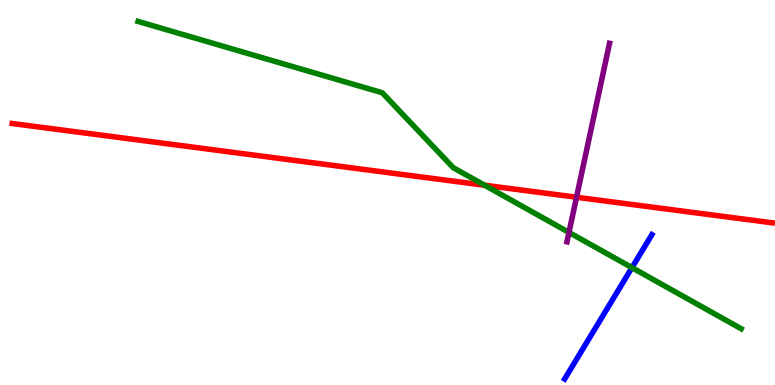[{'lines': ['blue', 'red'], 'intersections': []}, {'lines': ['green', 'red'], 'intersections': [{'x': 6.25, 'y': 5.19}]}, {'lines': ['purple', 'red'], 'intersections': [{'x': 7.44, 'y': 4.88}]}, {'lines': ['blue', 'green'], 'intersections': [{'x': 8.15, 'y': 3.05}]}, {'lines': ['blue', 'purple'], 'intersections': []}, {'lines': ['green', 'purple'], 'intersections': [{'x': 7.34, 'y': 3.96}]}]